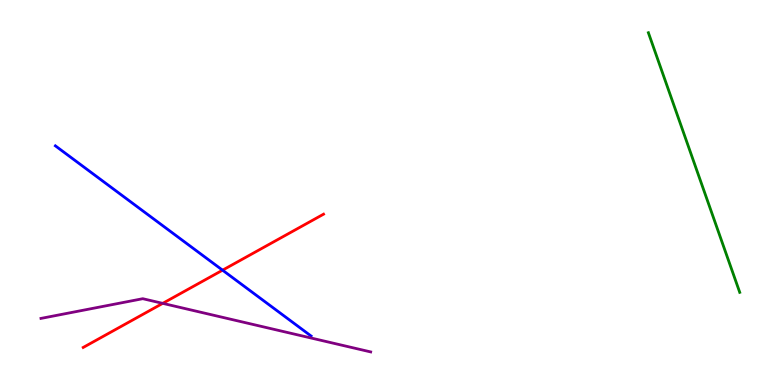[{'lines': ['blue', 'red'], 'intersections': [{'x': 2.87, 'y': 2.98}]}, {'lines': ['green', 'red'], 'intersections': []}, {'lines': ['purple', 'red'], 'intersections': [{'x': 2.1, 'y': 2.12}]}, {'lines': ['blue', 'green'], 'intersections': []}, {'lines': ['blue', 'purple'], 'intersections': []}, {'lines': ['green', 'purple'], 'intersections': []}]